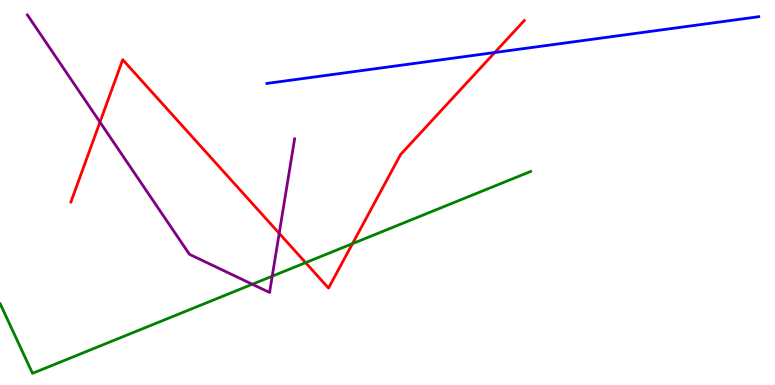[{'lines': ['blue', 'red'], 'intersections': [{'x': 6.38, 'y': 8.64}]}, {'lines': ['green', 'red'], 'intersections': [{'x': 3.94, 'y': 3.18}, {'x': 4.55, 'y': 3.67}]}, {'lines': ['purple', 'red'], 'intersections': [{'x': 1.29, 'y': 6.83}, {'x': 3.6, 'y': 3.94}]}, {'lines': ['blue', 'green'], 'intersections': []}, {'lines': ['blue', 'purple'], 'intersections': []}, {'lines': ['green', 'purple'], 'intersections': [{'x': 3.26, 'y': 2.62}, {'x': 3.51, 'y': 2.83}]}]